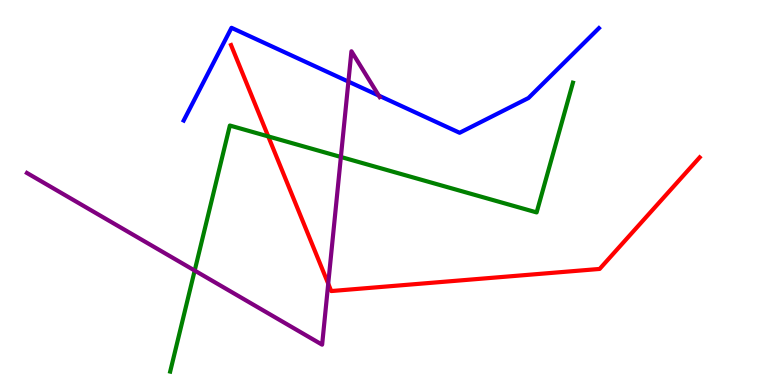[{'lines': ['blue', 'red'], 'intersections': []}, {'lines': ['green', 'red'], 'intersections': [{'x': 3.46, 'y': 6.46}]}, {'lines': ['purple', 'red'], 'intersections': [{'x': 4.24, 'y': 2.63}]}, {'lines': ['blue', 'green'], 'intersections': []}, {'lines': ['blue', 'purple'], 'intersections': [{'x': 4.5, 'y': 7.88}, {'x': 4.89, 'y': 7.52}]}, {'lines': ['green', 'purple'], 'intersections': [{'x': 2.51, 'y': 2.97}, {'x': 4.4, 'y': 5.92}]}]